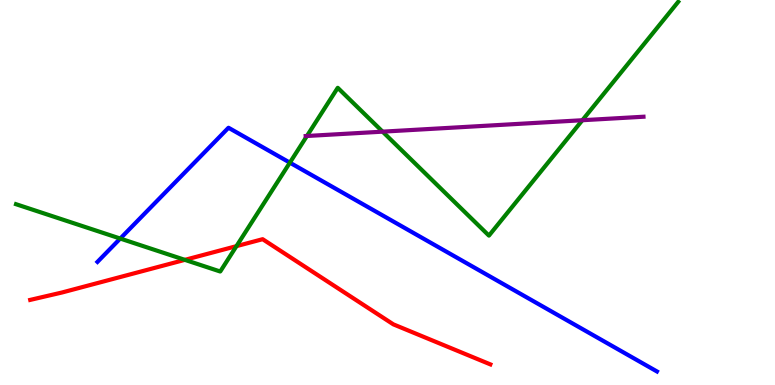[{'lines': ['blue', 'red'], 'intersections': []}, {'lines': ['green', 'red'], 'intersections': [{'x': 2.39, 'y': 3.25}, {'x': 3.05, 'y': 3.61}]}, {'lines': ['purple', 'red'], 'intersections': []}, {'lines': ['blue', 'green'], 'intersections': [{'x': 1.55, 'y': 3.8}, {'x': 3.74, 'y': 5.78}]}, {'lines': ['blue', 'purple'], 'intersections': []}, {'lines': ['green', 'purple'], 'intersections': [{'x': 3.96, 'y': 6.47}, {'x': 4.94, 'y': 6.58}, {'x': 7.51, 'y': 6.88}]}]